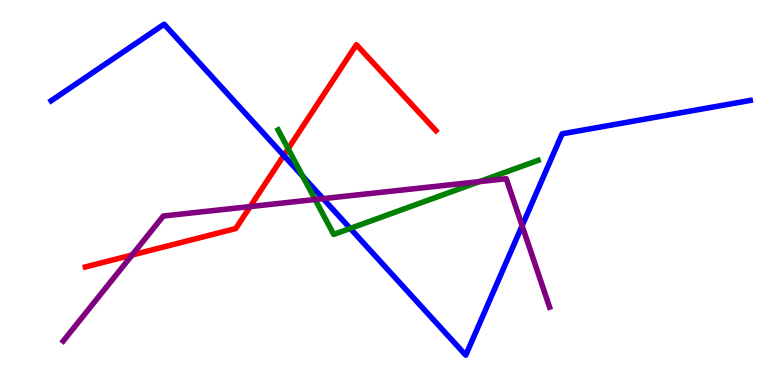[{'lines': ['blue', 'red'], 'intersections': [{'x': 3.66, 'y': 5.96}]}, {'lines': ['green', 'red'], 'intersections': [{'x': 3.72, 'y': 6.14}]}, {'lines': ['purple', 'red'], 'intersections': [{'x': 1.7, 'y': 3.38}, {'x': 3.23, 'y': 4.63}]}, {'lines': ['blue', 'green'], 'intersections': [{'x': 3.91, 'y': 5.42}, {'x': 4.52, 'y': 4.07}]}, {'lines': ['blue', 'purple'], 'intersections': [{'x': 4.17, 'y': 4.84}, {'x': 6.74, 'y': 4.14}]}, {'lines': ['green', 'purple'], 'intersections': [{'x': 4.07, 'y': 4.82}, {'x': 6.19, 'y': 5.28}]}]